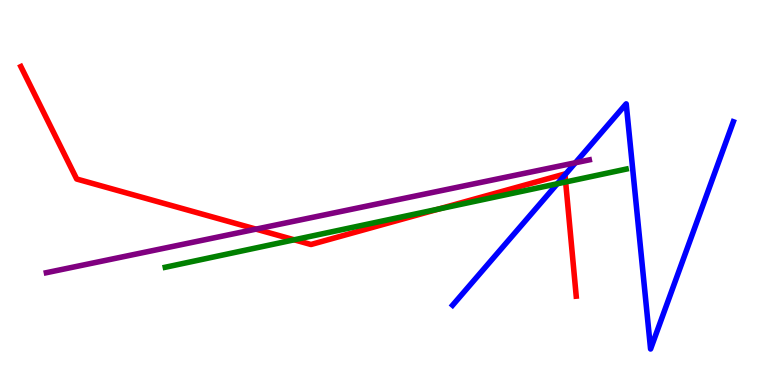[{'lines': ['blue', 'red'], 'intersections': [{'x': 7.29, 'y': 5.46}]}, {'lines': ['green', 'red'], 'intersections': [{'x': 3.8, 'y': 3.77}, {'x': 5.66, 'y': 4.57}, {'x': 7.3, 'y': 5.27}]}, {'lines': ['purple', 'red'], 'intersections': [{'x': 3.3, 'y': 4.05}]}, {'lines': ['blue', 'green'], 'intersections': [{'x': 7.19, 'y': 5.23}]}, {'lines': ['blue', 'purple'], 'intersections': [{'x': 7.42, 'y': 5.77}]}, {'lines': ['green', 'purple'], 'intersections': []}]